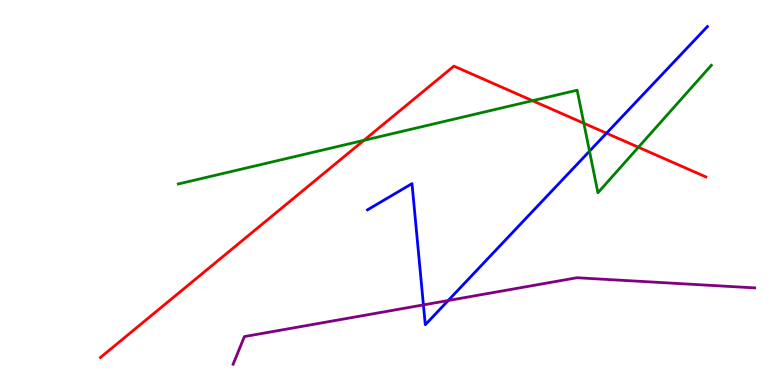[{'lines': ['blue', 'red'], 'intersections': [{'x': 7.83, 'y': 6.54}]}, {'lines': ['green', 'red'], 'intersections': [{'x': 4.7, 'y': 6.35}, {'x': 6.87, 'y': 7.38}, {'x': 7.53, 'y': 6.8}, {'x': 8.24, 'y': 6.18}]}, {'lines': ['purple', 'red'], 'intersections': []}, {'lines': ['blue', 'green'], 'intersections': [{'x': 7.61, 'y': 6.07}]}, {'lines': ['blue', 'purple'], 'intersections': [{'x': 5.46, 'y': 2.08}, {'x': 5.78, 'y': 2.19}]}, {'lines': ['green', 'purple'], 'intersections': []}]